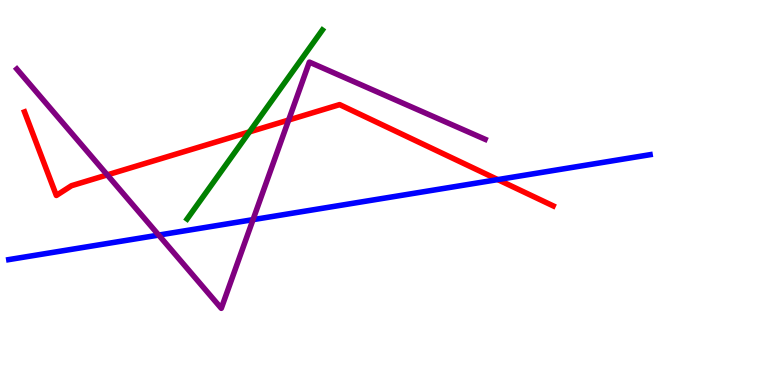[{'lines': ['blue', 'red'], 'intersections': [{'x': 6.42, 'y': 5.33}]}, {'lines': ['green', 'red'], 'intersections': [{'x': 3.22, 'y': 6.57}]}, {'lines': ['purple', 'red'], 'intersections': [{'x': 1.38, 'y': 5.46}, {'x': 3.72, 'y': 6.88}]}, {'lines': ['blue', 'green'], 'intersections': []}, {'lines': ['blue', 'purple'], 'intersections': [{'x': 2.05, 'y': 3.89}, {'x': 3.26, 'y': 4.29}]}, {'lines': ['green', 'purple'], 'intersections': []}]